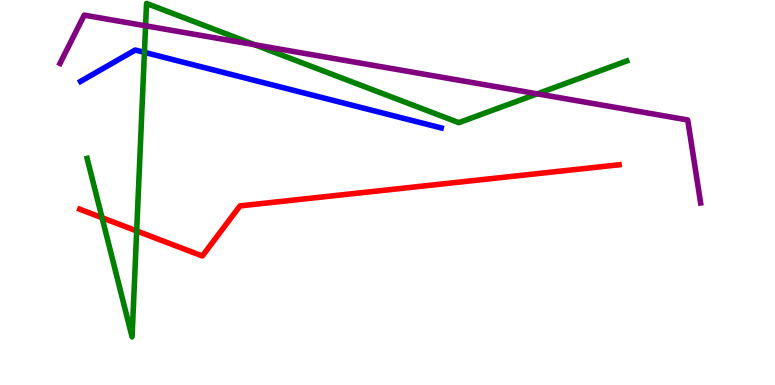[{'lines': ['blue', 'red'], 'intersections': []}, {'lines': ['green', 'red'], 'intersections': [{'x': 1.32, 'y': 4.34}, {'x': 1.76, 'y': 4.0}]}, {'lines': ['purple', 'red'], 'intersections': []}, {'lines': ['blue', 'green'], 'intersections': [{'x': 1.86, 'y': 8.64}]}, {'lines': ['blue', 'purple'], 'intersections': []}, {'lines': ['green', 'purple'], 'intersections': [{'x': 1.88, 'y': 9.33}, {'x': 3.29, 'y': 8.84}, {'x': 6.93, 'y': 7.56}]}]